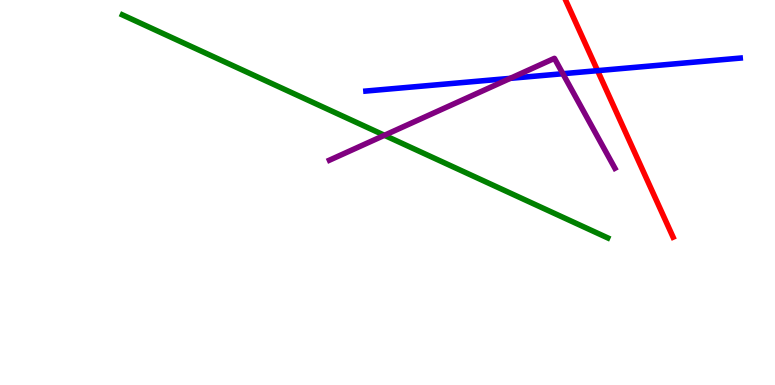[{'lines': ['blue', 'red'], 'intersections': [{'x': 7.71, 'y': 8.16}]}, {'lines': ['green', 'red'], 'intersections': []}, {'lines': ['purple', 'red'], 'intersections': []}, {'lines': ['blue', 'green'], 'intersections': []}, {'lines': ['blue', 'purple'], 'intersections': [{'x': 6.58, 'y': 7.97}, {'x': 7.26, 'y': 8.09}]}, {'lines': ['green', 'purple'], 'intersections': [{'x': 4.96, 'y': 6.49}]}]